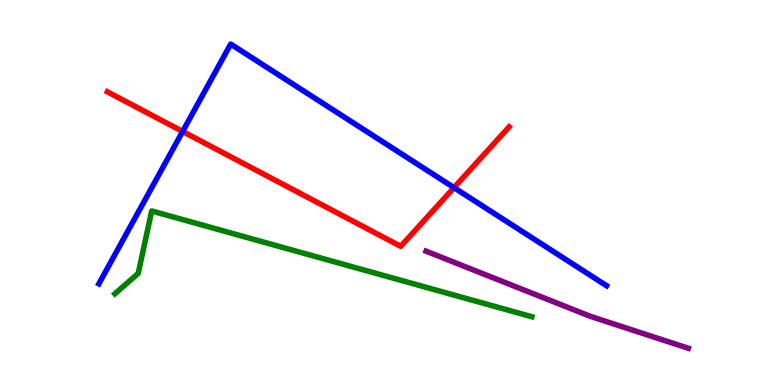[{'lines': ['blue', 'red'], 'intersections': [{'x': 2.36, 'y': 6.59}, {'x': 5.86, 'y': 5.13}]}, {'lines': ['green', 'red'], 'intersections': []}, {'lines': ['purple', 'red'], 'intersections': []}, {'lines': ['blue', 'green'], 'intersections': []}, {'lines': ['blue', 'purple'], 'intersections': []}, {'lines': ['green', 'purple'], 'intersections': []}]